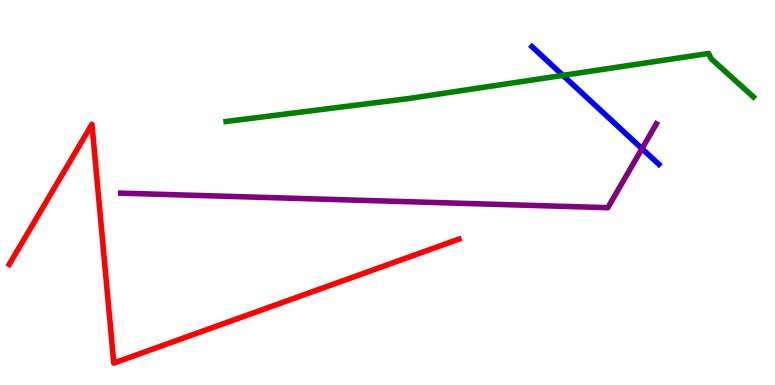[{'lines': ['blue', 'red'], 'intersections': []}, {'lines': ['green', 'red'], 'intersections': []}, {'lines': ['purple', 'red'], 'intersections': []}, {'lines': ['blue', 'green'], 'intersections': [{'x': 7.26, 'y': 8.04}]}, {'lines': ['blue', 'purple'], 'intersections': [{'x': 8.28, 'y': 6.14}]}, {'lines': ['green', 'purple'], 'intersections': []}]